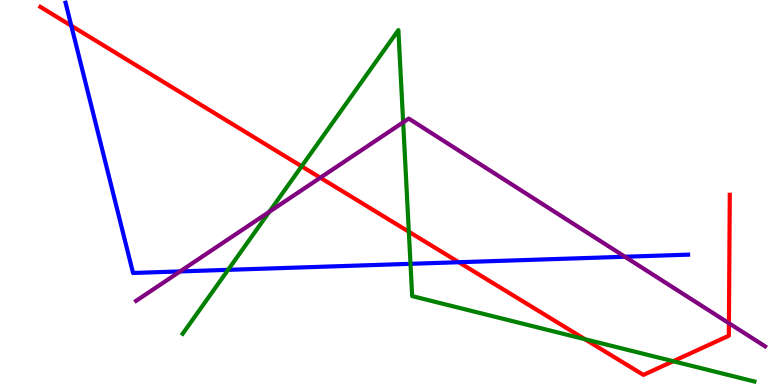[{'lines': ['blue', 'red'], 'intersections': [{'x': 0.92, 'y': 9.33}, {'x': 5.92, 'y': 3.19}]}, {'lines': ['green', 'red'], 'intersections': [{'x': 3.89, 'y': 5.68}, {'x': 5.28, 'y': 3.98}, {'x': 7.55, 'y': 1.19}, {'x': 8.69, 'y': 0.617}]}, {'lines': ['purple', 'red'], 'intersections': [{'x': 4.13, 'y': 5.38}, {'x': 9.41, 'y': 1.61}]}, {'lines': ['blue', 'green'], 'intersections': [{'x': 2.94, 'y': 2.99}, {'x': 5.3, 'y': 3.15}]}, {'lines': ['blue', 'purple'], 'intersections': [{'x': 2.32, 'y': 2.95}, {'x': 8.06, 'y': 3.33}]}, {'lines': ['green', 'purple'], 'intersections': [{'x': 3.48, 'y': 4.5}, {'x': 5.2, 'y': 6.82}]}]